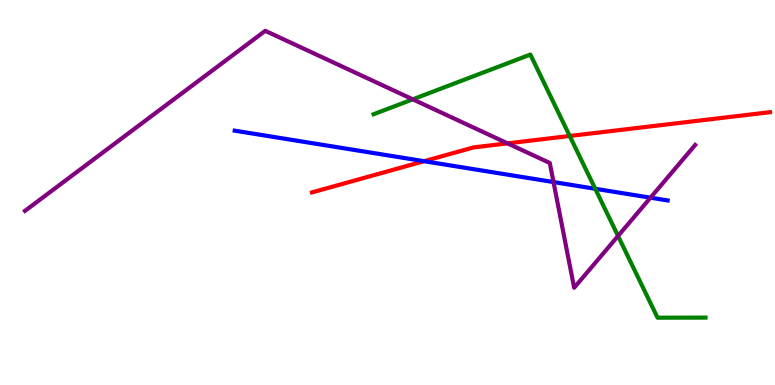[{'lines': ['blue', 'red'], 'intersections': [{'x': 5.47, 'y': 5.81}]}, {'lines': ['green', 'red'], 'intersections': [{'x': 7.35, 'y': 6.47}]}, {'lines': ['purple', 'red'], 'intersections': [{'x': 6.55, 'y': 6.28}]}, {'lines': ['blue', 'green'], 'intersections': [{'x': 7.68, 'y': 5.1}]}, {'lines': ['blue', 'purple'], 'intersections': [{'x': 7.14, 'y': 5.27}, {'x': 8.39, 'y': 4.87}]}, {'lines': ['green', 'purple'], 'intersections': [{'x': 5.33, 'y': 7.42}, {'x': 7.97, 'y': 3.87}]}]